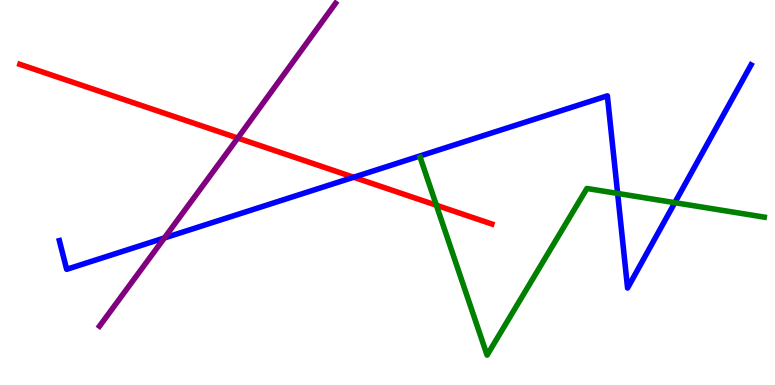[{'lines': ['blue', 'red'], 'intersections': [{'x': 4.56, 'y': 5.4}]}, {'lines': ['green', 'red'], 'intersections': [{'x': 5.63, 'y': 4.67}]}, {'lines': ['purple', 'red'], 'intersections': [{'x': 3.07, 'y': 6.41}]}, {'lines': ['blue', 'green'], 'intersections': [{'x': 7.97, 'y': 4.98}, {'x': 8.71, 'y': 4.74}]}, {'lines': ['blue', 'purple'], 'intersections': [{'x': 2.12, 'y': 3.82}]}, {'lines': ['green', 'purple'], 'intersections': []}]